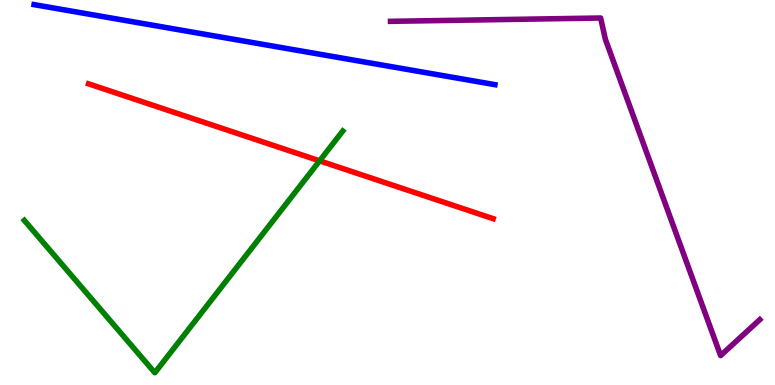[{'lines': ['blue', 'red'], 'intersections': []}, {'lines': ['green', 'red'], 'intersections': [{'x': 4.12, 'y': 5.82}]}, {'lines': ['purple', 'red'], 'intersections': []}, {'lines': ['blue', 'green'], 'intersections': []}, {'lines': ['blue', 'purple'], 'intersections': []}, {'lines': ['green', 'purple'], 'intersections': []}]